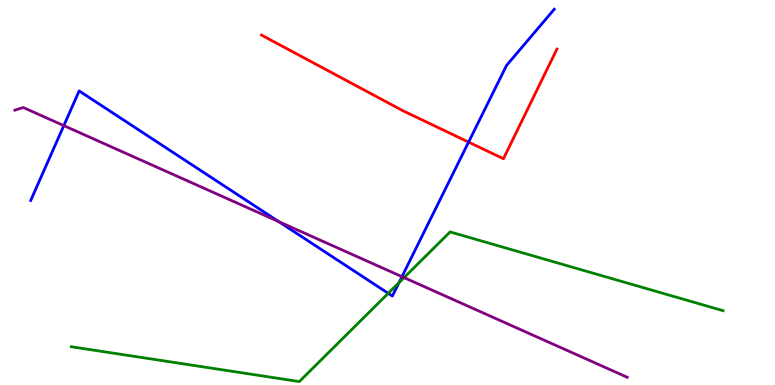[{'lines': ['blue', 'red'], 'intersections': [{'x': 6.05, 'y': 6.31}]}, {'lines': ['green', 'red'], 'intersections': []}, {'lines': ['purple', 'red'], 'intersections': []}, {'lines': ['blue', 'green'], 'intersections': [{'x': 5.01, 'y': 2.38}, {'x': 5.15, 'y': 2.66}]}, {'lines': ['blue', 'purple'], 'intersections': [{'x': 0.823, 'y': 6.74}, {'x': 3.6, 'y': 4.24}, {'x': 5.19, 'y': 2.81}]}, {'lines': ['green', 'purple'], 'intersections': [{'x': 5.21, 'y': 2.79}]}]